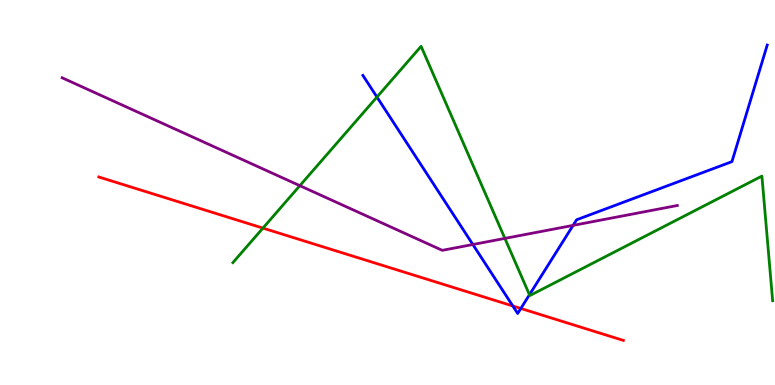[{'lines': ['blue', 'red'], 'intersections': [{'x': 6.62, 'y': 2.05}, {'x': 6.72, 'y': 1.99}]}, {'lines': ['green', 'red'], 'intersections': [{'x': 3.39, 'y': 4.08}]}, {'lines': ['purple', 'red'], 'intersections': []}, {'lines': ['blue', 'green'], 'intersections': [{'x': 4.86, 'y': 7.48}, {'x': 6.83, 'y': 2.34}]}, {'lines': ['blue', 'purple'], 'intersections': [{'x': 6.1, 'y': 3.65}, {'x': 7.39, 'y': 4.15}]}, {'lines': ['green', 'purple'], 'intersections': [{'x': 3.87, 'y': 5.18}, {'x': 6.51, 'y': 3.81}]}]